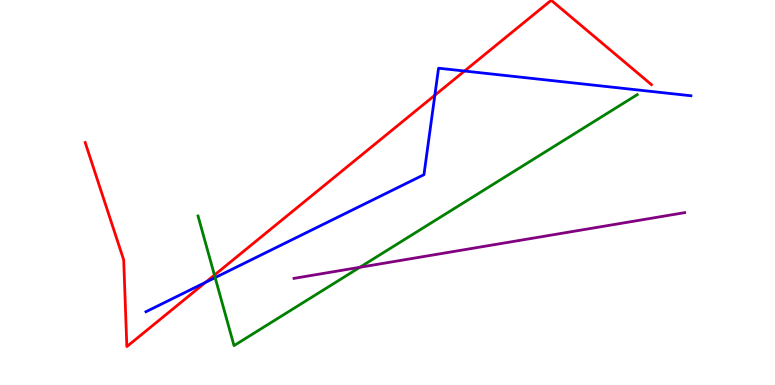[{'lines': ['blue', 'red'], 'intersections': [{'x': 2.65, 'y': 2.67}, {'x': 5.61, 'y': 7.53}, {'x': 5.99, 'y': 8.16}]}, {'lines': ['green', 'red'], 'intersections': [{'x': 2.77, 'y': 2.85}]}, {'lines': ['purple', 'red'], 'intersections': []}, {'lines': ['blue', 'green'], 'intersections': [{'x': 2.78, 'y': 2.79}]}, {'lines': ['blue', 'purple'], 'intersections': []}, {'lines': ['green', 'purple'], 'intersections': [{'x': 4.64, 'y': 3.06}]}]